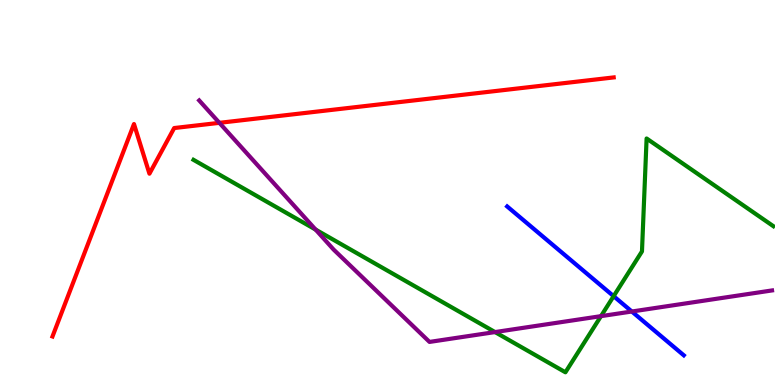[{'lines': ['blue', 'red'], 'intersections': []}, {'lines': ['green', 'red'], 'intersections': []}, {'lines': ['purple', 'red'], 'intersections': [{'x': 2.83, 'y': 6.81}]}, {'lines': ['blue', 'green'], 'intersections': [{'x': 7.92, 'y': 2.31}]}, {'lines': ['blue', 'purple'], 'intersections': [{'x': 8.15, 'y': 1.91}]}, {'lines': ['green', 'purple'], 'intersections': [{'x': 4.07, 'y': 4.04}, {'x': 6.39, 'y': 1.37}, {'x': 7.75, 'y': 1.79}]}]